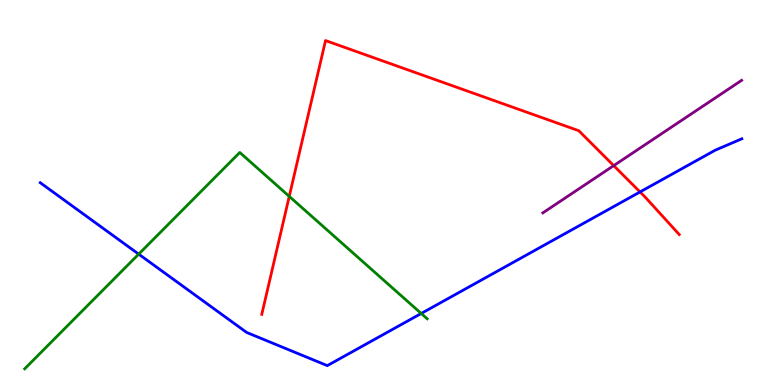[{'lines': ['blue', 'red'], 'intersections': [{'x': 8.26, 'y': 5.01}]}, {'lines': ['green', 'red'], 'intersections': [{'x': 3.73, 'y': 4.9}]}, {'lines': ['purple', 'red'], 'intersections': [{'x': 7.92, 'y': 5.7}]}, {'lines': ['blue', 'green'], 'intersections': [{'x': 1.79, 'y': 3.4}, {'x': 5.43, 'y': 1.86}]}, {'lines': ['blue', 'purple'], 'intersections': []}, {'lines': ['green', 'purple'], 'intersections': []}]